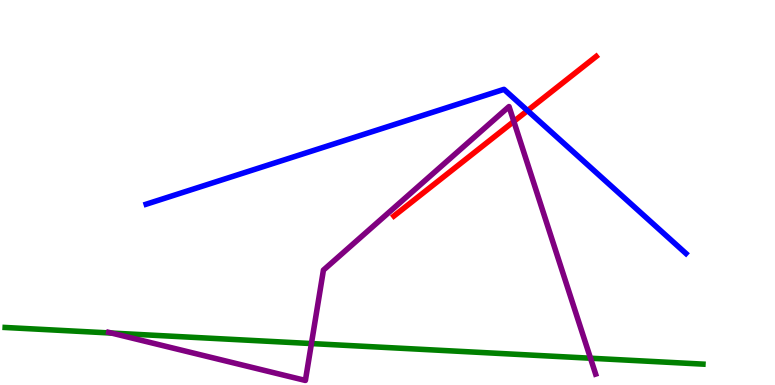[{'lines': ['blue', 'red'], 'intersections': [{'x': 6.81, 'y': 7.13}]}, {'lines': ['green', 'red'], 'intersections': []}, {'lines': ['purple', 'red'], 'intersections': [{'x': 6.63, 'y': 6.85}]}, {'lines': ['blue', 'green'], 'intersections': []}, {'lines': ['blue', 'purple'], 'intersections': []}, {'lines': ['green', 'purple'], 'intersections': [{'x': 1.44, 'y': 1.35}, {'x': 4.02, 'y': 1.08}, {'x': 7.62, 'y': 0.696}]}]